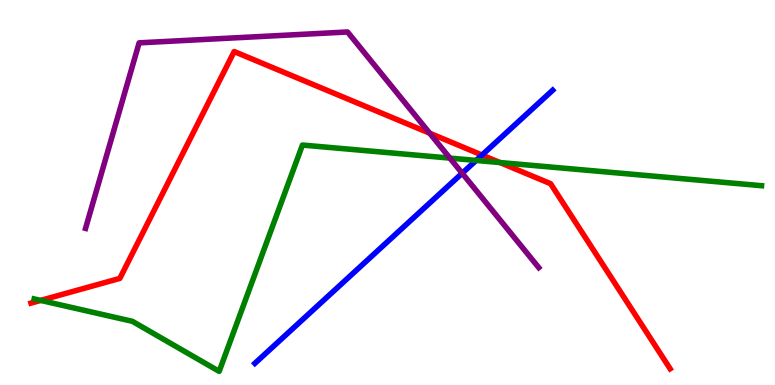[{'lines': ['blue', 'red'], 'intersections': [{'x': 6.22, 'y': 5.97}]}, {'lines': ['green', 'red'], 'intersections': [{'x': 0.525, 'y': 2.2}, {'x': 6.45, 'y': 5.78}]}, {'lines': ['purple', 'red'], 'intersections': [{'x': 5.54, 'y': 6.54}]}, {'lines': ['blue', 'green'], 'intersections': [{'x': 6.14, 'y': 5.83}]}, {'lines': ['blue', 'purple'], 'intersections': [{'x': 5.96, 'y': 5.5}]}, {'lines': ['green', 'purple'], 'intersections': [{'x': 5.81, 'y': 5.89}]}]